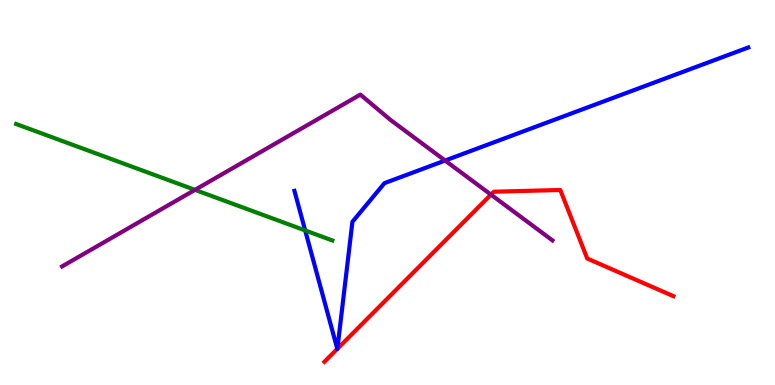[{'lines': ['blue', 'red'], 'intersections': [{'x': 4.35, 'y': 0.939}, {'x': 4.35, 'y': 0.941}]}, {'lines': ['green', 'red'], 'intersections': []}, {'lines': ['purple', 'red'], 'intersections': [{'x': 6.33, 'y': 4.94}]}, {'lines': ['blue', 'green'], 'intersections': [{'x': 3.94, 'y': 4.01}]}, {'lines': ['blue', 'purple'], 'intersections': [{'x': 5.74, 'y': 5.83}]}, {'lines': ['green', 'purple'], 'intersections': [{'x': 2.52, 'y': 5.07}]}]